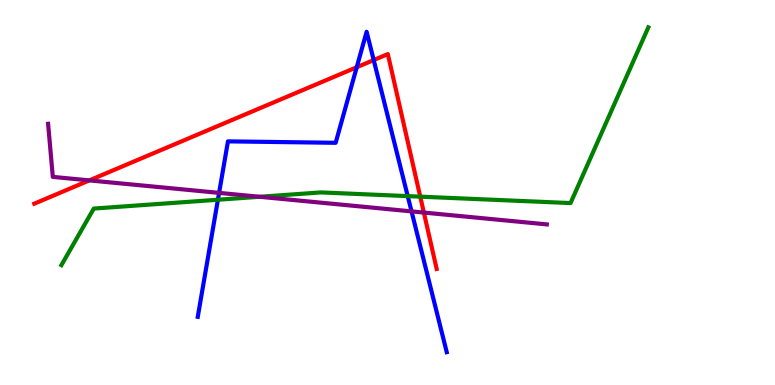[{'lines': ['blue', 'red'], 'intersections': [{'x': 4.6, 'y': 8.25}, {'x': 4.82, 'y': 8.44}]}, {'lines': ['green', 'red'], 'intersections': [{'x': 5.42, 'y': 4.89}]}, {'lines': ['purple', 'red'], 'intersections': [{'x': 1.15, 'y': 5.31}, {'x': 5.47, 'y': 4.48}]}, {'lines': ['blue', 'green'], 'intersections': [{'x': 2.81, 'y': 4.81}, {'x': 5.26, 'y': 4.91}]}, {'lines': ['blue', 'purple'], 'intersections': [{'x': 2.83, 'y': 4.99}, {'x': 5.31, 'y': 4.51}]}, {'lines': ['green', 'purple'], 'intersections': [{'x': 3.35, 'y': 4.89}]}]